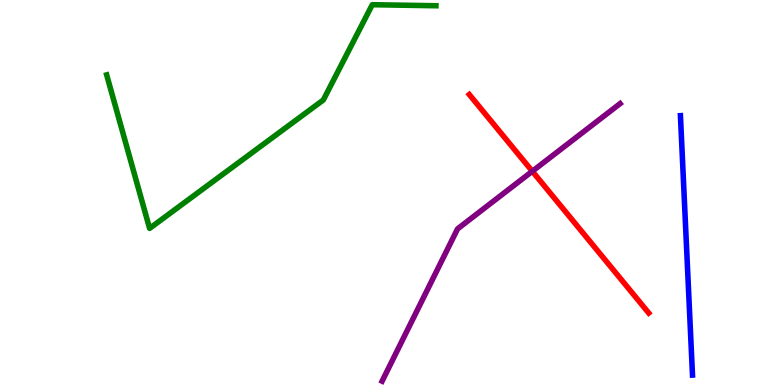[{'lines': ['blue', 'red'], 'intersections': []}, {'lines': ['green', 'red'], 'intersections': []}, {'lines': ['purple', 'red'], 'intersections': [{'x': 6.87, 'y': 5.55}]}, {'lines': ['blue', 'green'], 'intersections': []}, {'lines': ['blue', 'purple'], 'intersections': []}, {'lines': ['green', 'purple'], 'intersections': []}]